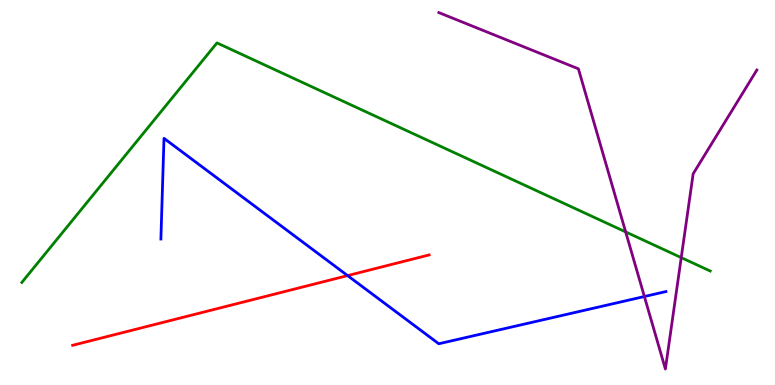[{'lines': ['blue', 'red'], 'intersections': [{'x': 4.49, 'y': 2.84}]}, {'lines': ['green', 'red'], 'intersections': []}, {'lines': ['purple', 'red'], 'intersections': []}, {'lines': ['blue', 'green'], 'intersections': []}, {'lines': ['blue', 'purple'], 'intersections': [{'x': 8.31, 'y': 2.3}]}, {'lines': ['green', 'purple'], 'intersections': [{'x': 8.07, 'y': 3.98}, {'x': 8.79, 'y': 3.31}]}]